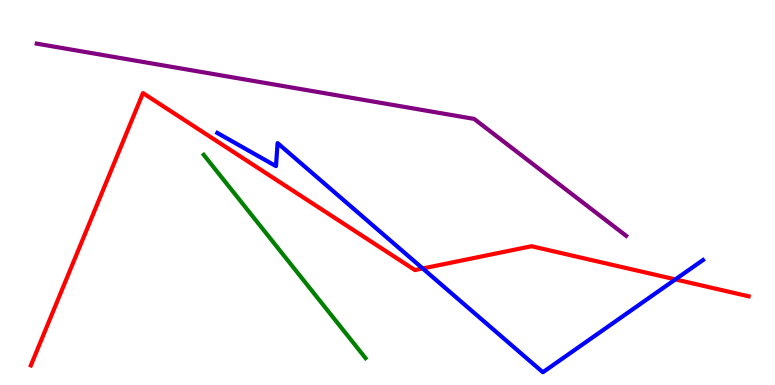[{'lines': ['blue', 'red'], 'intersections': [{'x': 5.45, 'y': 3.03}, {'x': 8.71, 'y': 2.74}]}, {'lines': ['green', 'red'], 'intersections': []}, {'lines': ['purple', 'red'], 'intersections': []}, {'lines': ['blue', 'green'], 'intersections': []}, {'lines': ['blue', 'purple'], 'intersections': []}, {'lines': ['green', 'purple'], 'intersections': []}]